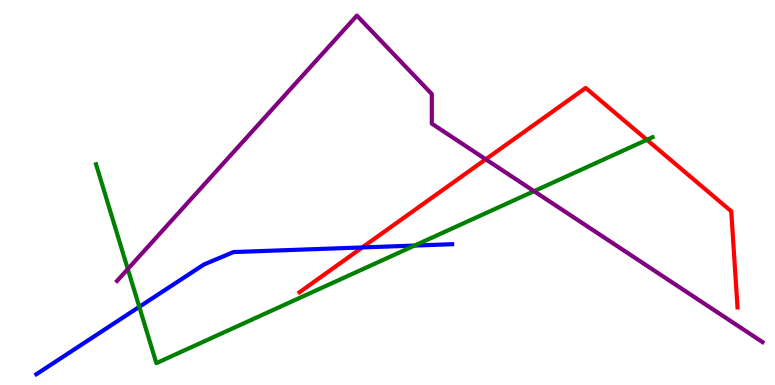[{'lines': ['blue', 'red'], 'intersections': [{'x': 4.67, 'y': 3.57}]}, {'lines': ['green', 'red'], 'intersections': [{'x': 8.35, 'y': 6.37}]}, {'lines': ['purple', 'red'], 'intersections': [{'x': 6.27, 'y': 5.86}]}, {'lines': ['blue', 'green'], 'intersections': [{'x': 1.8, 'y': 2.03}, {'x': 5.35, 'y': 3.62}]}, {'lines': ['blue', 'purple'], 'intersections': []}, {'lines': ['green', 'purple'], 'intersections': [{'x': 1.65, 'y': 3.01}, {'x': 6.89, 'y': 5.03}]}]